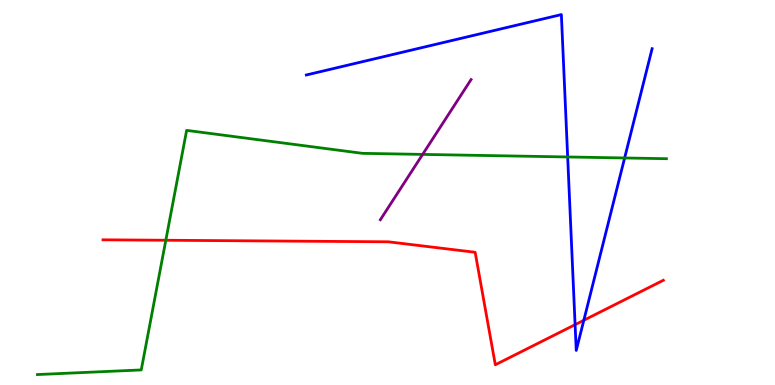[{'lines': ['blue', 'red'], 'intersections': [{'x': 7.42, 'y': 1.57}, {'x': 7.53, 'y': 1.68}]}, {'lines': ['green', 'red'], 'intersections': [{'x': 2.14, 'y': 3.76}]}, {'lines': ['purple', 'red'], 'intersections': []}, {'lines': ['blue', 'green'], 'intersections': [{'x': 7.32, 'y': 5.92}, {'x': 8.06, 'y': 5.9}]}, {'lines': ['blue', 'purple'], 'intersections': []}, {'lines': ['green', 'purple'], 'intersections': [{'x': 5.45, 'y': 5.99}]}]